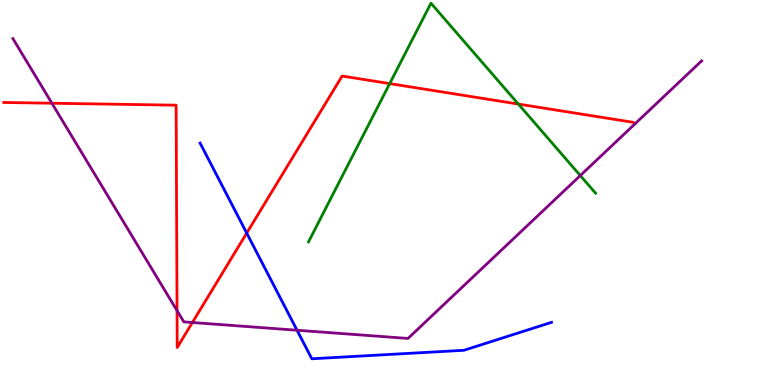[{'lines': ['blue', 'red'], 'intersections': [{'x': 3.18, 'y': 3.95}]}, {'lines': ['green', 'red'], 'intersections': [{'x': 5.03, 'y': 7.83}, {'x': 6.69, 'y': 7.3}]}, {'lines': ['purple', 'red'], 'intersections': [{'x': 0.67, 'y': 7.32}, {'x': 2.28, 'y': 1.93}, {'x': 2.48, 'y': 1.62}]}, {'lines': ['blue', 'green'], 'intersections': []}, {'lines': ['blue', 'purple'], 'intersections': [{'x': 3.83, 'y': 1.42}]}, {'lines': ['green', 'purple'], 'intersections': [{'x': 7.49, 'y': 5.44}]}]